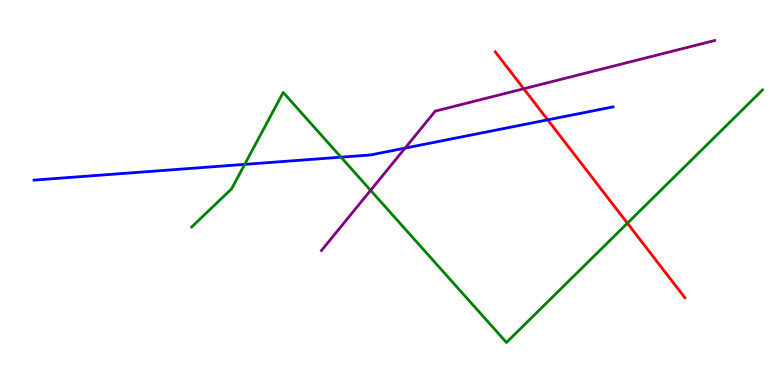[{'lines': ['blue', 'red'], 'intersections': [{'x': 7.07, 'y': 6.89}]}, {'lines': ['green', 'red'], 'intersections': [{'x': 8.1, 'y': 4.2}]}, {'lines': ['purple', 'red'], 'intersections': [{'x': 6.76, 'y': 7.69}]}, {'lines': ['blue', 'green'], 'intersections': [{'x': 3.16, 'y': 5.73}, {'x': 4.4, 'y': 5.92}]}, {'lines': ['blue', 'purple'], 'intersections': [{'x': 5.23, 'y': 6.15}]}, {'lines': ['green', 'purple'], 'intersections': [{'x': 4.78, 'y': 5.06}]}]